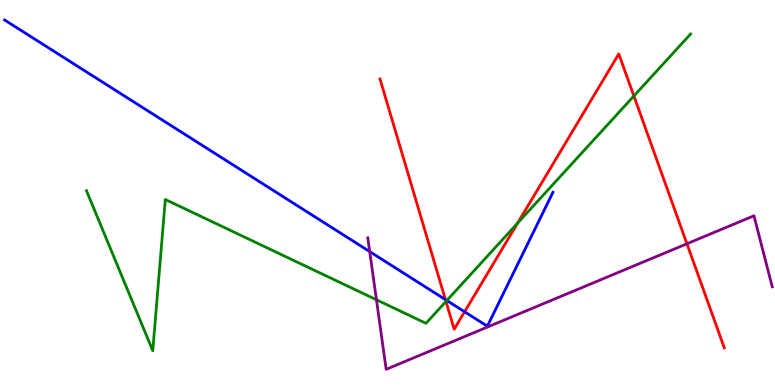[{'lines': ['blue', 'red'], 'intersections': [{'x': 5.75, 'y': 2.22}, {'x': 5.99, 'y': 1.9}]}, {'lines': ['green', 'red'], 'intersections': [{'x': 5.75, 'y': 2.17}, {'x': 6.68, 'y': 4.2}, {'x': 8.18, 'y': 7.51}]}, {'lines': ['purple', 'red'], 'intersections': [{'x': 8.86, 'y': 3.67}]}, {'lines': ['blue', 'green'], 'intersections': [{'x': 5.77, 'y': 2.19}]}, {'lines': ['blue', 'purple'], 'intersections': [{'x': 4.77, 'y': 3.47}]}, {'lines': ['green', 'purple'], 'intersections': [{'x': 4.86, 'y': 2.21}]}]